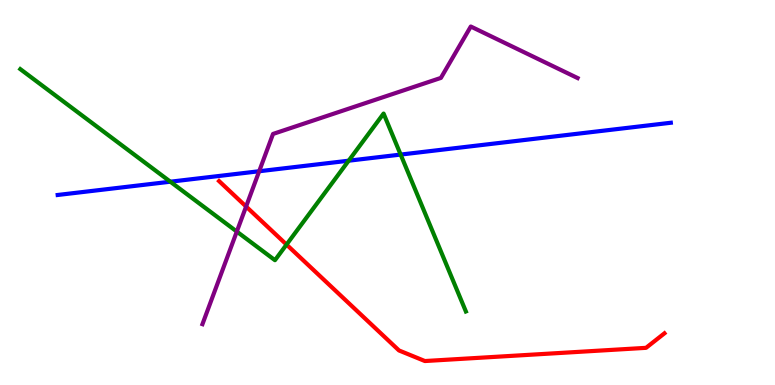[{'lines': ['blue', 'red'], 'intersections': []}, {'lines': ['green', 'red'], 'intersections': [{'x': 3.7, 'y': 3.65}]}, {'lines': ['purple', 'red'], 'intersections': [{'x': 3.18, 'y': 4.64}]}, {'lines': ['blue', 'green'], 'intersections': [{'x': 2.2, 'y': 5.28}, {'x': 4.5, 'y': 5.83}, {'x': 5.17, 'y': 5.98}]}, {'lines': ['blue', 'purple'], 'intersections': [{'x': 3.34, 'y': 5.55}]}, {'lines': ['green', 'purple'], 'intersections': [{'x': 3.06, 'y': 3.99}]}]